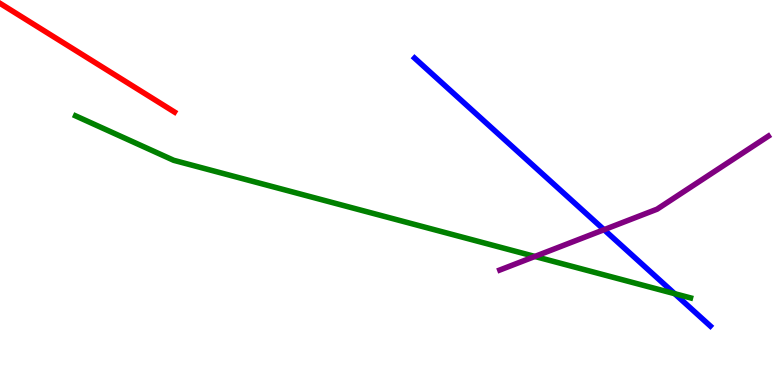[{'lines': ['blue', 'red'], 'intersections': []}, {'lines': ['green', 'red'], 'intersections': []}, {'lines': ['purple', 'red'], 'intersections': []}, {'lines': ['blue', 'green'], 'intersections': [{'x': 8.7, 'y': 2.37}]}, {'lines': ['blue', 'purple'], 'intersections': [{'x': 7.79, 'y': 4.03}]}, {'lines': ['green', 'purple'], 'intersections': [{'x': 6.9, 'y': 3.34}]}]